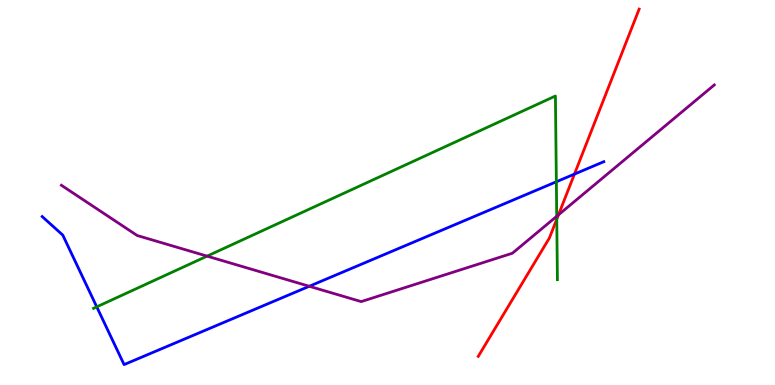[{'lines': ['blue', 'red'], 'intersections': [{'x': 7.41, 'y': 5.48}]}, {'lines': ['green', 'red'], 'intersections': [{'x': 7.18, 'y': 4.31}]}, {'lines': ['purple', 'red'], 'intersections': [{'x': 7.21, 'y': 4.42}]}, {'lines': ['blue', 'green'], 'intersections': [{'x': 1.25, 'y': 2.03}, {'x': 7.18, 'y': 5.28}]}, {'lines': ['blue', 'purple'], 'intersections': [{'x': 3.99, 'y': 2.56}]}, {'lines': ['green', 'purple'], 'intersections': [{'x': 2.67, 'y': 3.35}, {'x': 7.18, 'y': 4.38}]}]